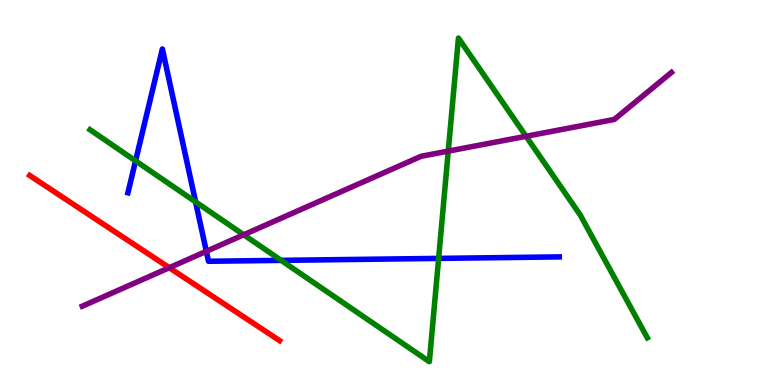[{'lines': ['blue', 'red'], 'intersections': []}, {'lines': ['green', 'red'], 'intersections': []}, {'lines': ['purple', 'red'], 'intersections': [{'x': 2.18, 'y': 3.05}]}, {'lines': ['blue', 'green'], 'intersections': [{'x': 1.75, 'y': 5.82}, {'x': 2.52, 'y': 4.76}, {'x': 3.63, 'y': 3.24}, {'x': 5.66, 'y': 3.29}]}, {'lines': ['blue', 'purple'], 'intersections': [{'x': 2.66, 'y': 3.47}]}, {'lines': ['green', 'purple'], 'intersections': [{'x': 3.14, 'y': 3.9}, {'x': 5.78, 'y': 6.08}, {'x': 6.79, 'y': 6.46}]}]